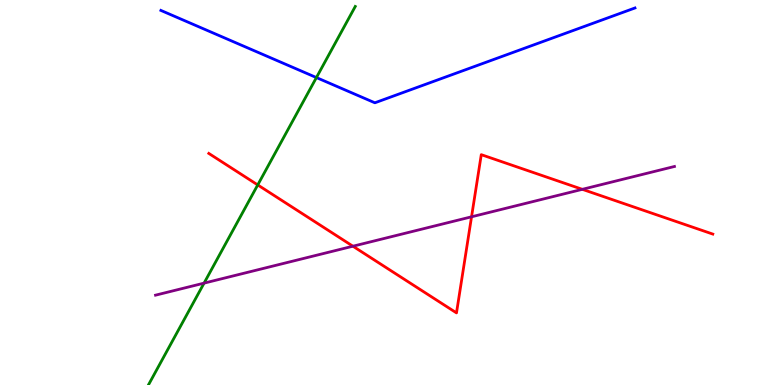[{'lines': ['blue', 'red'], 'intersections': []}, {'lines': ['green', 'red'], 'intersections': [{'x': 3.33, 'y': 5.2}]}, {'lines': ['purple', 'red'], 'intersections': [{'x': 4.55, 'y': 3.6}, {'x': 6.08, 'y': 4.37}, {'x': 7.51, 'y': 5.08}]}, {'lines': ['blue', 'green'], 'intersections': [{'x': 4.08, 'y': 7.99}]}, {'lines': ['blue', 'purple'], 'intersections': []}, {'lines': ['green', 'purple'], 'intersections': [{'x': 2.63, 'y': 2.65}]}]